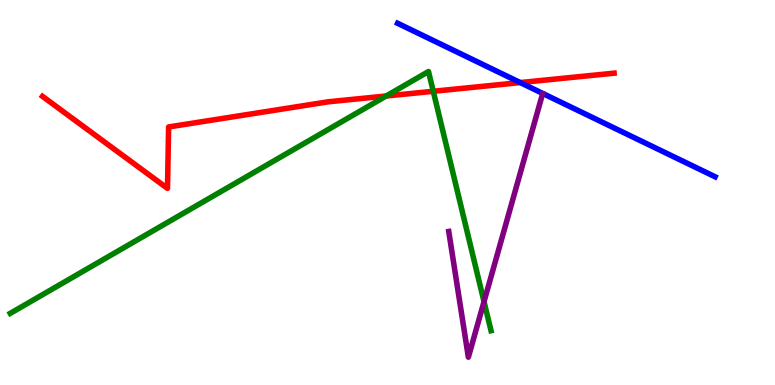[{'lines': ['blue', 'red'], 'intersections': [{'x': 6.71, 'y': 7.86}]}, {'lines': ['green', 'red'], 'intersections': [{'x': 4.98, 'y': 7.51}, {'x': 5.59, 'y': 7.63}]}, {'lines': ['purple', 'red'], 'intersections': []}, {'lines': ['blue', 'green'], 'intersections': []}, {'lines': ['blue', 'purple'], 'intersections': []}, {'lines': ['green', 'purple'], 'intersections': [{'x': 6.25, 'y': 2.16}]}]